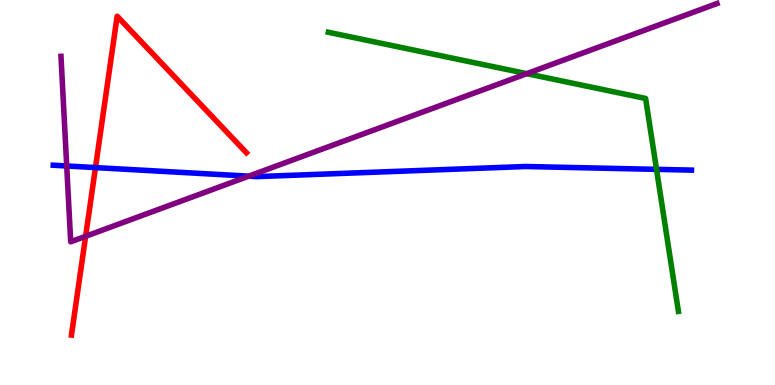[{'lines': ['blue', 'red'], 'intersections': [{'x': 1.23, 'y': 5.65}]}, {'lines': ['green', 'red'], 'intersections': []}, {'lines': ['purple', 'red'], 'intersections': [{'x': 1.1, 'y': 3.86}]}, {'lines': ['blue', 'green'], 'intersections': [{'x': 8.47, 'y': 5.6}]}, {'lines': ['blue', 'purple'], 'intersections': [{'x': 0.861, 'y': 5.69}, {'x': 3.21, 'y': 5.42}]}, {'lines': ['green', 'purple'], 'intersections': [{'x': 6.8, 'y': 8.09}]}]